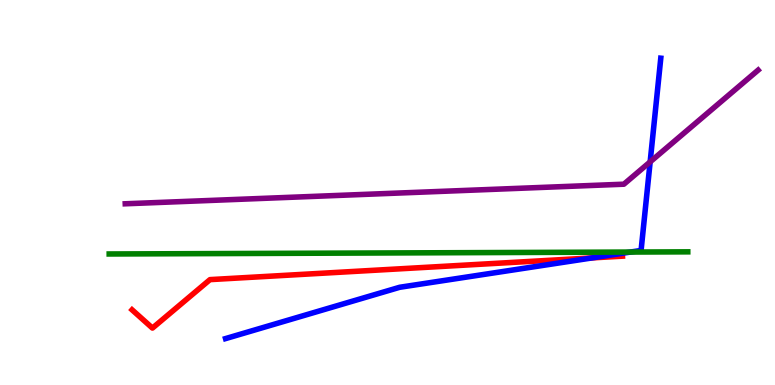[{'lines': ['blue', 'red'], 'intersections': [{'x': 7.64, 'y': 3.3}]}, {'lines': ['green', 'red'], 'intersections': []}, {'lines': ['purple', 'red'], 'intersections': []}, {'lines': ['blue', 'green'], 'intersections': [{'x': 8.13, 'y': 3.45}]}, {'lines': ['blue', 'purple'], 'intersections': [{'x': 8.39, 'y': 5.8}]}, {'lines': ['green', 'purple'], 'intersections': []}]